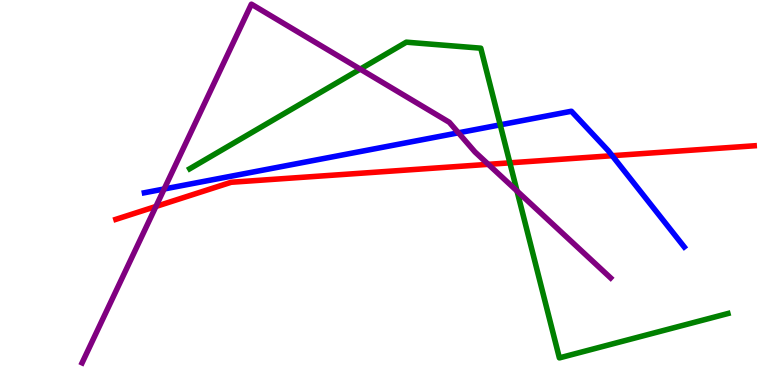[{'lines': ['blue', 'red'], 'intersections': [{'x': 7.9, 'y': 5.96}]}, {'lines': ['green', 'red'], 'intersections': [{'x': 6.58, 'y': 5.77}]}, {'lines': ['purple', 'red'], 'intersections': [{'x': 2.01, 'y': 4.64}, {'x': 6.3, 'y': 5.73}]}, {'lines': ['blue', 'green'], 'intersections': [{'x': 6.45, 'y': 6.76}]}, {'lines': ['blue', 'purple'], 'intersections': [{'x': 2.12, 'y': 5.09}, {'x': 5.92, 'y': 6.55}]}, {'lines': ['green', 'purple'], 'intersections': [{'x': 4.65, 'y': 8.2}, {'x': 6.67, 'y': 5.04}]}]